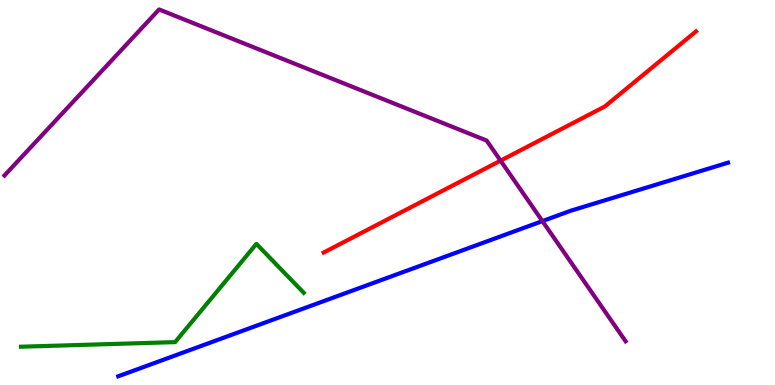[{'lines': ['blue', 'red'], 'intersections': []}, {'lines': ['green', 'red'], 'intersections': []}, {'lines': ['purple', 'red'], 'intersections': [{'x': 6.46, 'y': 5.83}]}, {'lines': ['blue', 'green'], 'intersections': []}, {'lines': ['blue', 'purple'], 'intersections': [{'x': 7.0, 'y': 4.26}]}, {'lines': ['green', 'purple'], 'intersections': []}]